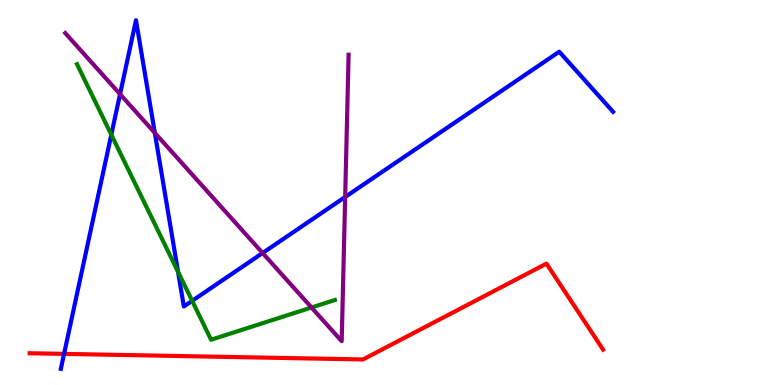[{'lines': ['blue', 'red'], 'intersections': [{'x': 0.827, 'y': 0.808}]}, {'lines': ['green', 'red'], 'intersections': []}, {'lines': ['purple', 'red'], 'intersections': []}, {'lines': ['blue', 'green'], 'intersections': [{'x': 1.44, 'y': 6.5}, {'x': 2.3, 'y': 2.94}, {'x': 2.48, 'y': 2.19}]}, {'lines': ['blue', 'purple'], 'intersections': [{'x': 1.55, 'y': 7.55}, {'x': 2.0, 'y': 6.55}, {'x': 3.39, 'y': 3.43}, {'x': 4.45, 'y': 4.88}]}, {'lines': ['green', 'purple'], 'intersections': [{'x': 4.02, 'y': 2.01}]}]